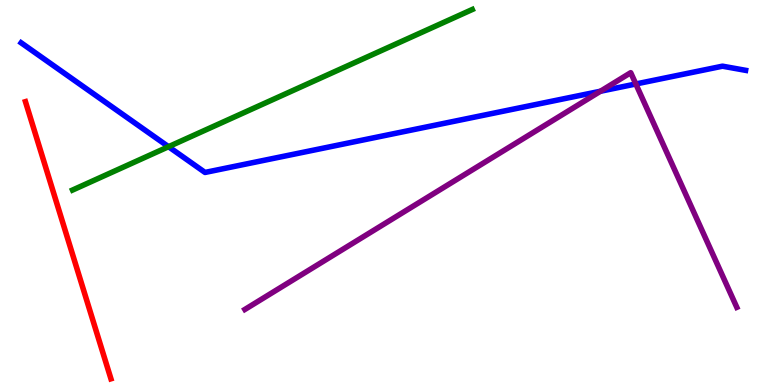[{'lines': ['blue', 'red'], 'intersections': []}, {'lines': ['green', 'red'], 'intersections': []}, {'lines': ['purple', 'red'], 'intersections': []}, {'lines': ['blue', 'green'], 'intersections': [{'x': 2.17, 'y': 6.19}]}, {'lines': ['blue', 'purple'], 'intersections': [{'x': 7.75, 'y': 7.63}, {'x': 8.2, 'y': 7.82}]}, {'lines': ['green', 'purple'], 'intersections': []}]